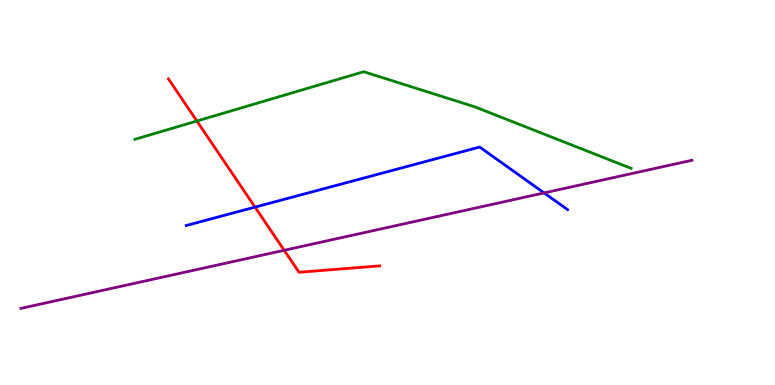[{'lines': ['blue', 'red'], 'intersections': [{'x': 3.29, 'y': 4.62}]}, {'lines': ['green', 'red'], 'intersections': [{'x': 2.54, 'y': 6.86}]}, {'lines': ['purple', 'red'], 'intersections': [{'x': 3.67, 'y': 3.5}]}, {'lines': ['blue', 'green'], 'intersections': []}, {'lines': ['blue', 'purple'], 'intersections': [{'x': 7.02, 'y': 4.99}]}, {'lines': ['green', 'purple'], 'intersections': []}]